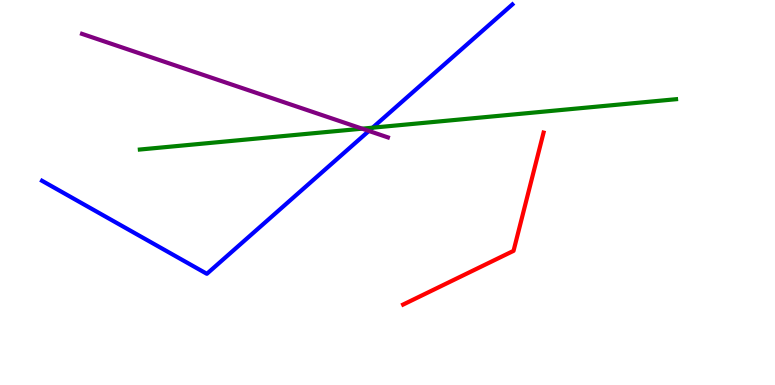[{'lines': ['blue', 'red'], 'intersections': []}, {'lines': ['green', 'red'], 'intersections': []}, {'lines': ['purple', 'red'], 'intersections': []}, {'lines': ['blue', 'green'], 'intersections': [{'x': 4.81, 'y': 6.68}]}, {'lines': ['blue', 'purple'], 'intersections': [{'x': 4.76, 'y': 6.6}]}, {'lines': ['green', 'purple'], 'intersections': [{'x': 4.67, 'y': 6.66}]}]